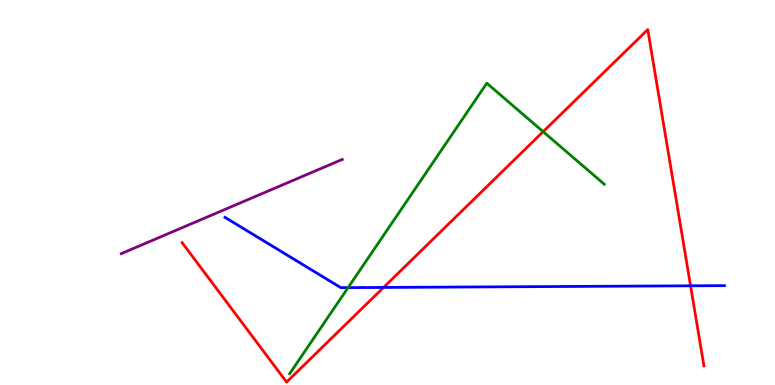[{'lines': ['blue', 'red'], 'intersections': [{'x': 4.95, 'y': 2.53}, {'x': 8.91, 'y': 2.58}]}, {'lines': ['green', 'red'], 'intersections': [{'x': 7.01, 'y': 6.58}]}, {'lines': ['purple', 'red'], 'intersections': []}, {'lines': ['blue', 'green'], 'intersections': [{'x': 4.49, 'y': 2.53}]}, {'lines': ['blue', 'purple'], 'intersections': []}, {'lines': ['green', 'purple'], 'intersections': []}]